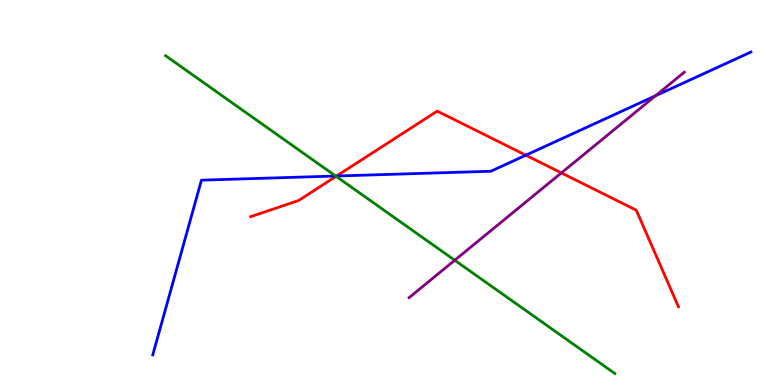[{'lines': ['blue', 'red'], 'intersections': [{'x': 4.34, 'y': 5.43}, {'x': 6.78, 'y': 5.97}]}, {'lines': ['green', 'red'], 'intersections': [{'x': 4.34, 'y': 5.42}]}, {'lines': ['purple', 'red'], 'intersections': [{'x': 7.24, 'y': 5.51}]}, {'lines': ['blue', 'green'], 'intersections': [{'x': 4.33, 'y': 5.43}]}, {'lines': ['blue', 'purple'], 'intersections': [{'x': 8.46, 'y': 7.51}]}, {'lines': ['green', 'purple'], 'intersections': [{'x': 5.87, 'y': 3.24}]}]